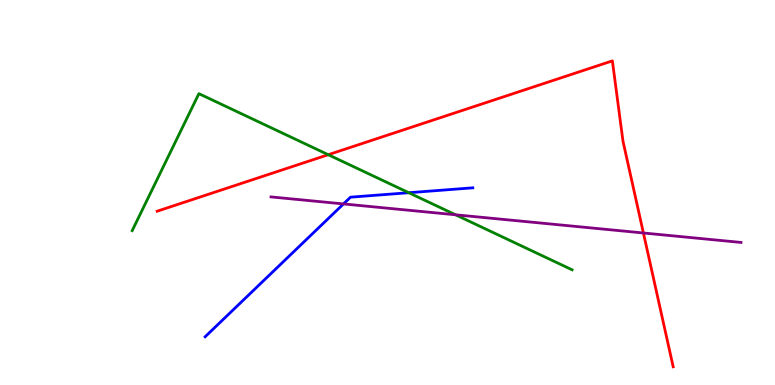[{'lines': ['blue', 'red'], 'intersections': []}, {'lines': ['green', 'red'], 'intersections': [{'x': 4.24, 'y': 5.98}]}, {'lines': ['purple', 'red'], 'intersections': [{'x': 8.3, 'y': 3.95}]}, {'lines': ['blue', 'green'], 'intersections': [{'x': 5.27, 'y': 4.99}]}, {'lines': ['blue', 'purple'], 'intersections': [{'x': 4.43, 'y': 4.7}]}, {'lines': ['green', 'purple'], 'intersections': [{'x': 5.88, 'y': 4.42}]}]